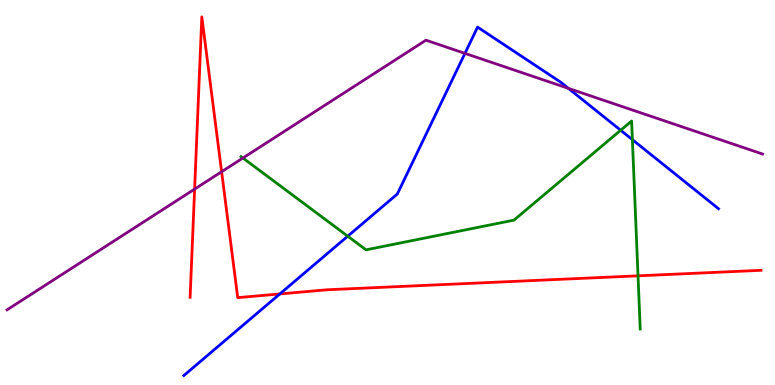[{'lines': ['blue', 'red'], 'intersections': [{'x': 3.61, 'y': 2.37}]}, {'lines': ['green', 'red'], 'intersections': [{'x': 8.23, 'y': 2.84}]}, {'lines': ['purple', 'red'], 'intersections': [{'x': 2.51, 'y': 5.09}, {'x': 2.86, 'y': 5.54}]}, {'lines': ['blue', 'green'], 'intersections': [{'x': 4.49, 'y': 3.87}, {'x': 8.01, 'y': 6.62}, {'x': 8.16, 'y': 6.37}]}, {'lines': ['blue', 'purple'], 'intersections': [{'x': 6.0, 'y': 8.61}, {'x': 7.33, 'y': 7.7}]}, {'lines': ['green', 'purple'], 'intersections': [{'x': 3.13, 'y': 5.9}]}]